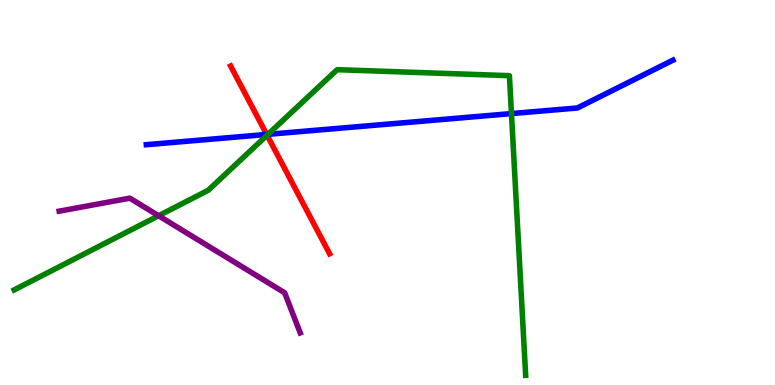[{'lines': ['blue', 'red'], 'intersections': [{'x': 3.44, 'y': 6.51}]}, {'lines': ['green', 'red'], 'intersections': [{'x': 3.45, 'y': 6.49}]}, {'lines': ['purple', 'red'], 'intersections': []}, {'lines': ['blue', 'green'], 'intersections': [{'x': 3.46, 'y': 6.51}, {'x': 6.6, 'y': 7.05}]}, {'lines': ['blue', 'purple'], 'intersections': []}, {'lines': ['green', 'purple'], 'intersections': [{'x': 2.05, 'y': 4.4}]}]